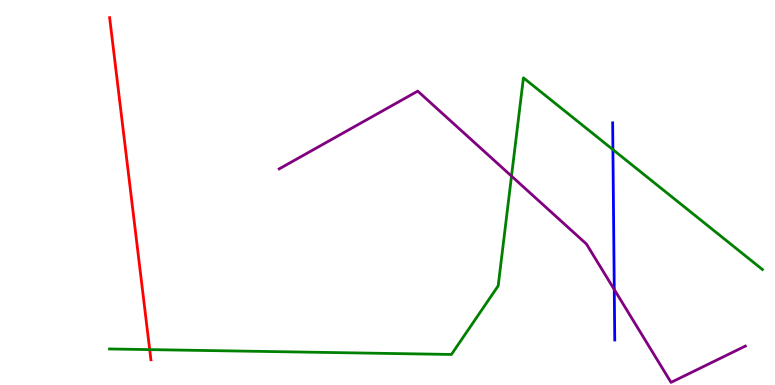[{'lines': ['blue', 'red'], 'intersections': []}, {'lines': ['green', 'red'], 'intersections': [{'x': 1.93, 'y': 0.919}]}, {'lines': ['purple', 'red'], 'intersections': []}, {'lines': ['blue', 'green'], 'intersections': [{'x': 7.91, 'y': 6.11}]}, {'lines': ['blue', 'purple'], 'intersections': [{'x': 7.93, 'y': 2.48}]}, {'lines': ['green', 'purple'], 'intersections': [{'x': 6.6, 'y': 5.43}]}]